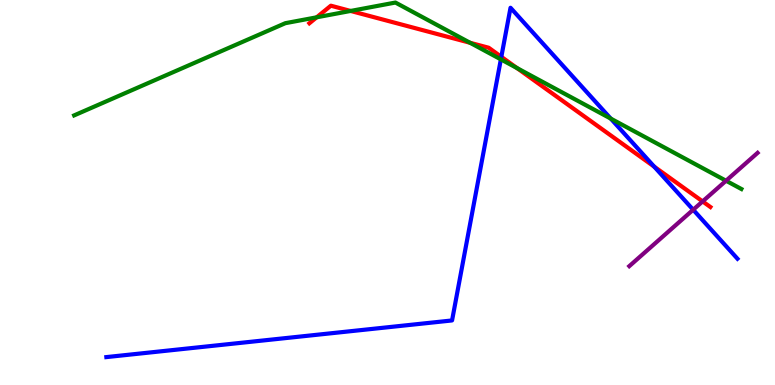[{'lines': ['blue', 'red'], 'intersections': [{'x': 6.47, 'y': 8.52}, {'x': 8.44, 'y': 5.67}]}, {'lines': ['green', 'red'], 'intersections': [{'x': 4.09, 'y': 9.55}, {'x': 4.52, 'y': 9.72}, {'x': 6.07, 'y': 8.89}, {'x': 6.67, 'y': 8.23}]}, {'lines': ['purple', 'red'], 'intersections': [{'x': 9.07, 'y': 4.77}]}, {'lines': ['blue', 'green'], 'intersections': [{'x': 6.46, 'y': 8.46}, {'x': 7.88, 'y': 6.92}]}, {'lines': ['blue', 'purple'], 'intersections': [{'x': 8.94, 'y': 4.55}]}, {'lines': ['green', 'purple'], 'intersections': [{'x': 9.37, 'y': 5.31}]}]